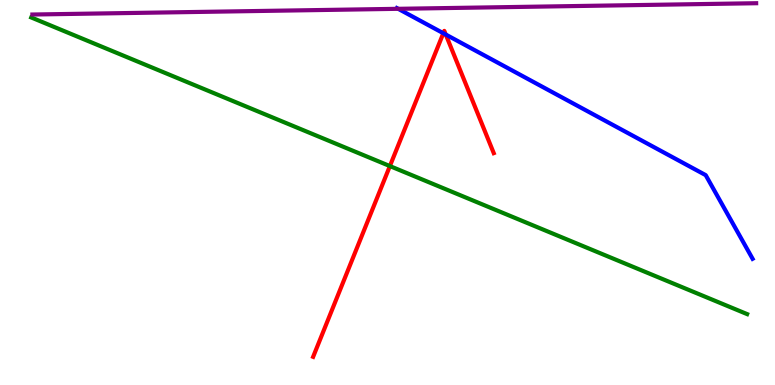[{'lines': ['blue', 'red'], 'intersections': [{'x': 5.72, 'y': 9.14}, {'x': 5.75, 'y': 9.1}]}, {'lines': ['green', 'red'], 'intersections': [{'x': 5.03, 'y': 5.69}]}, {'lines': ['purple', 'red'], 'intersections': []}, {'lines': ['blue', 'green'], 'intersections': []}, {'lines': ['blue', 'purple'], 'intersections': [{'x': 5.14, 'y': 9.77}]}, {'lines': ['green', 'purple'], 'intersections': []}]